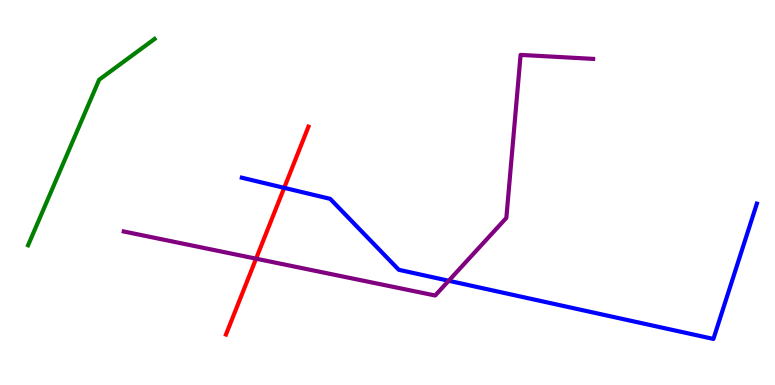[{'lines': ['blue', 'red'], 'intersections': [{'x': 3.67, 'y': 5.12}]}, {'lines': ['green', 'red'], 'intersections': []}, {'lines': ['purple', 'red'], 'intersections': [{'x': 3.3, 'y': 3.28}]}, {'lines': ['blue', 'green'], 'intersections': []}, {'lines': ['blue', 'purple'], 'intersections': [{'x': 5.79, 'y': 2.71}]}, {'lines': ['green', 'purple'], 'intersections': []}]